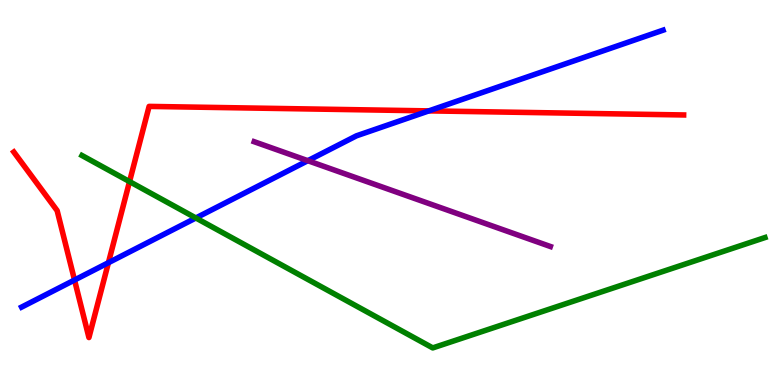[{'lines': ['blue', 'red'], 'intersections': [{'x': 0.962, 'y': 2.73}, {'x': 1.4, 'y': 3.18}, {'x': 5.53, 'y': 7.12}]}, {'lines': ['green', 'red'], 'intersections': [{'x': 1.67, 'y': 5.28}]}, {'lines': ['purple', 'red'], 'intersections': []}, {'lines': ['blue', 'green'], 'intersections': [{'x': 2.53, 'y': 4.34}]}, {'lines': ['blue', 'purple'], 'intersections': [{'x': 3.97, 'y': 5.83}]}, {'lines': ['green', 'purple'], 'intersections': []}]